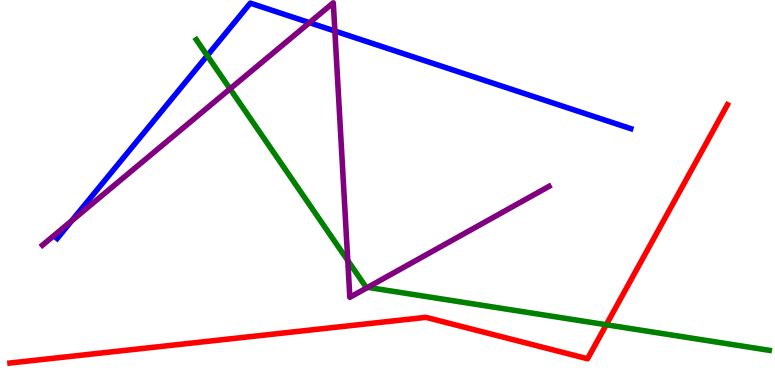[{'lines': ['blue', 'red'], 'intersections': []}, {'lines': ['green', 'red'], 'intersections': [{'x': 7.82, 'y': 1.56}]}, {'lines': ['purple', 'red'], 'intersections': []}, {'lines': ['blue', 'green'], 'intersections': [{'x': 2.67, 'y': 8.55}]}, {'lines': ['blue', 'purple'], 'intersections': [{'x': 0.924, 'y': 4.26}, {'x': 3.99, 'y': 9.41}, {'x': 4.32, 'y': 9.19}]}, {'lines': ['green', 'purple'], 'intersections': [{'x': 2.97, 'y': 7.69}, {'x': 4.49, 'y': 3.23}, {'x': 4.74, 'y': 2.54}]}]